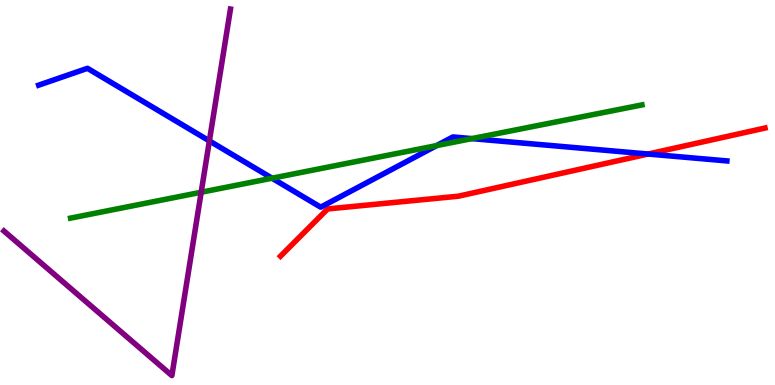[{'lines': ['blue', 'red'], 'intersections': [{'x': 8.36, 'y': 6.0}]}, {'lines': ['green', 'red'], 'intersections': []}, {'lines': ['purple', 'red'], 'intersections': []}, {'lines': ['blue', 'green'], 'intersections': [{'x': 3.51, 'y': 5.37}, {'x': 5.63, 'y': 6.22}, {'x': 6.09, 'y': 6.4}]}, {'lines': ['blue', 'purple'], 'intersections': [{'x': 2.7, 'y': 6.34}]}, {'lines': ['green', 'purple'], 'intersections': [{'x': 2.6, 'y': 5.01}]}]